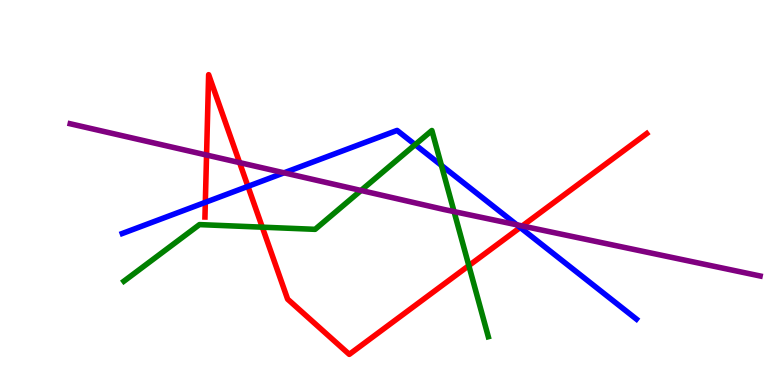[{'lines': ['blue', 'red'], 'intersections': [{'x': 2.65, 'y': 4.74}, {'x': 3.2, 'y': 5.16}, {'x': 6.71, 'y': 4.09}]}, {'lines': ['green', 'red'], 'intersections': [{'x': 3.38, 'y': 4.1}, {'x': 6.05, 'y': 3.1}]}, {'lines': ['purple', 'red'], 'intersections': [{'x': 2.67, 'y': 5.97}, {'x': 3.09, 'y': 5.78}, {'x': 6.74, 'y': 4.13}]}, {'lines': ['blue', 'green'], 'intersections': [{'x': 5.36, 'y': 6.24}, {'x': 5.7, 'y': 5.71}]}, {'lines': ['blue', 'purple'], 'intersections': [{'x': 3.67, 'y': 5.51}, {'x': 6.67, 'y': 4.16}]}, {'lines': ['green', 'purple'], 'intersections': [{'x': 4.66, 'y': 5.05}, {'x': 5.86, 'y': 4.5}]}]